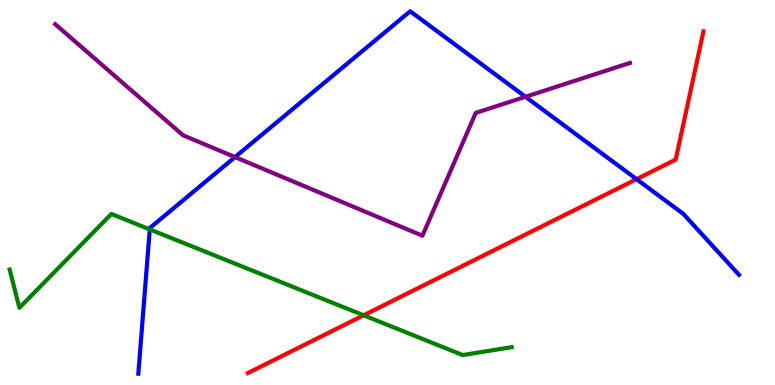[{'lines': ['blue', 'red'], 'intersections': [{'x': 8.21, 'y': 5.35}]}, {'lines': ['green', 'red'], 'intersections': [{'x': 4.69, 'y': 1.81}]}, {'lines': ['purple', 'red'], 'intersections': []}, {'lines': ['blue', 'green'], 'intersections': [{'x': 1.93, 'y': 4.04}]}, {'lines': ['blue', 'purple'], 'intersections': [{'x': 3.03, 'y': 5.92}, {'x': 6.78, 'y': 7.49}]}, {'lines': ['green', 'purple'], 'intersections': []}]